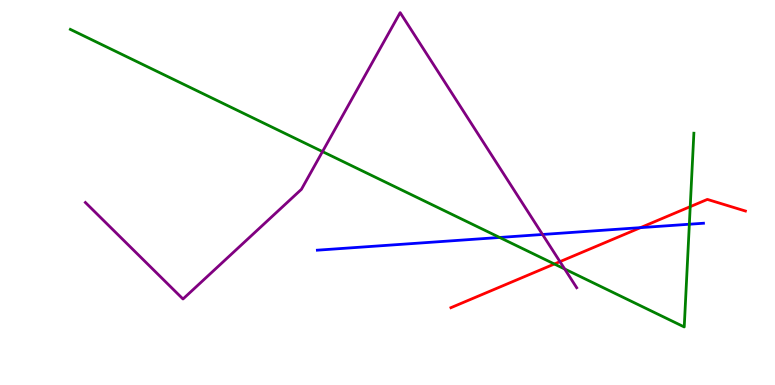[{'lines': ['blue', 'red'], 'intersections': [{'x': 8.26, 'y': 4.09}]}, {'lines': ['green', 'red'], 'intersections': [{'x': 7.15, 'y': 3.14}, {'x': 8.91, 'y': 4.63}]}, {'lines': ['purple', 'red'], 'intersections': [{'x': 7.23, 'y': 3.2}]}, {'lines': ['blue', 'green'], 'intersections': [{'x': 6.45, 'y': 3.83}, {'x': 8.89, 'y': 4.18}]}, {'lines': ['blue', 'purple'], 'intersections': [{'x': 7.0, 'y': 3.91}]}, {'lines': ['green', 'purple'], 'intersections': [{'x': 4.16, 'y': 6.06}, {'x': 7.29, 'y': 3.01}]}]